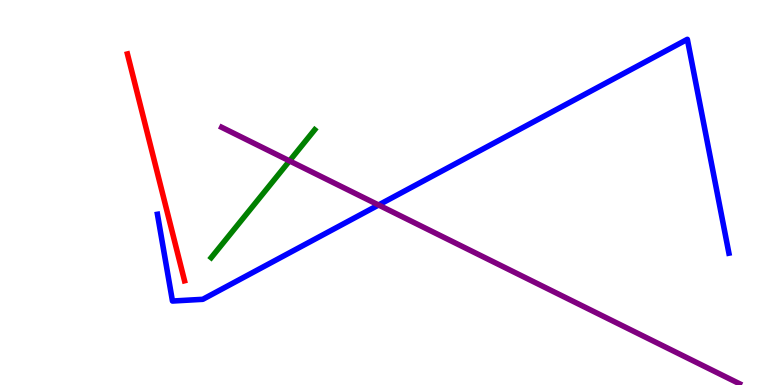[{'lines': ['blue', 'red'], 'intersections': []}, {'lines': ['green', 'red'], 'intersections': []}, {'lines': ['purple', 'red'], 'intersections': []}, {'lines': ['blue', 'green'], 'intersections': []}, {'lines': ['blue', 'purple'], 'intersections': [{'x': 4.88, 'y': 4.68}]}, {'lines': ['green', 'purple'], 'intersections': [{'x': 3.74, 'y': 5.82}]}]